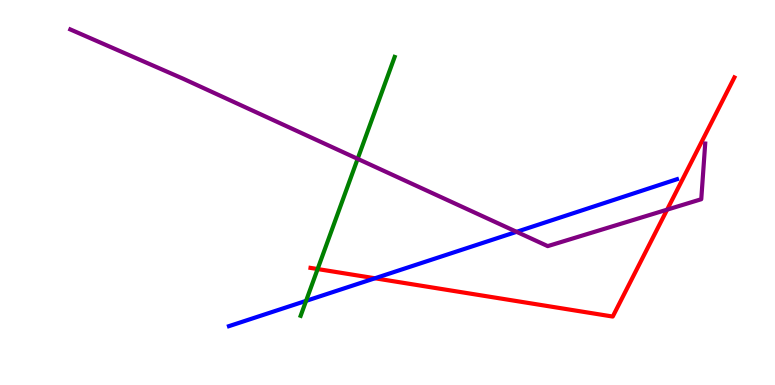[{'lines': ['blue', 'red'], 'intersections': [{'x': 4.84, 'y': 2.77}]}, {'lines': ['green', 'red'], 'intersections': [{'x': 4.1, 'y': 3.01}]}, {'lines': ['purple', 'red'], 'intersections': [{'x': 8.61, 'y': 4.55}]}, {'lines': ['blue', 'green'], 'intersections': [{'x': 3.95, 'y': 2.19}]}, {'lines': ['blue', 'purple'], 'intersections': [{'x': 6.67, 'y': 3.98}]}, {'lines': ['green', 'purple'], 'intersections': [{'x': 4.61, 'y': 5.87}]}]